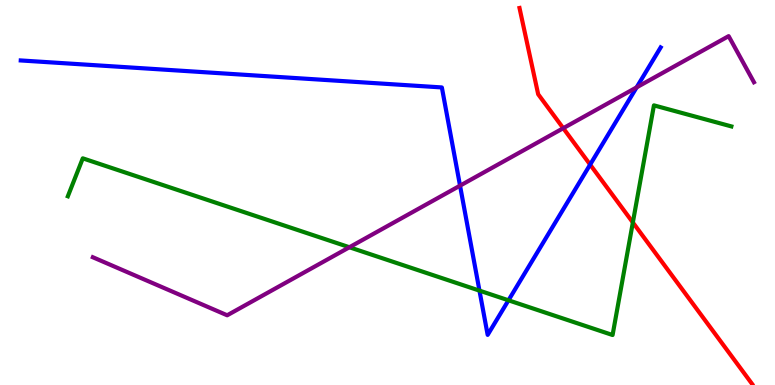[{'lines': ['blue', 'red'], 'intersections': [{'x': 7.61, 'y': 5.72}]}, {'lines': ['green', 'red'], 'intersections': [{'x': 8.17, 'y': 4.22}]}, {'lines': ['purple', 'red'], 'intersections': [{'x': 7.27, 'y': 6.67}]}, {'lines': ['blue', 'green'], 'intersections': [{'x': 6.19, 'y': 2.45}, {'x': 6.56, 'y': 2.2}]}, {'lines': ['blue', 'purple'], 'intersections': [{'x': 5.94, 'y': 5.18}, {'x': 8.21, 'y': 7.73}]}, {'lines': ['green', 'purple'], 'intersections': [{'x': 4.51, 'y': 3.58}]}]